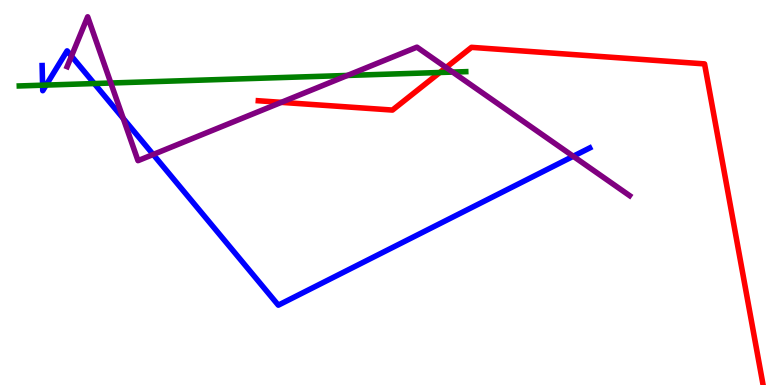[{'lines': ['blue', 'red'], 'intersections': []}, {'lines': ['green', 'red'], 'intersections': [{'x': 5.67, 'y': 8.12}]}, {'lines': ['purple', 'red'], 'intersections': [{'x': 3.63, 'y': 7.34}, {'x': 5.76, 'y': 8.25}]}, {'lines': ['blue', 'green'], 'intersections': [{'x': 0.55, 'y': 7.79}, {'x': 0.596, 'y': 7.79}, {'x': 1.22, 'y': 7.83}]}, {'lines': ['blue', 'purple'], 'intersections': [{'x': 0.922, 'y': 8.54}, {'x': 1.59, 'y': 6.92}, {'x': 1.98, 'y': 5.99}, {'x': 7.4, 'y': 5.94}]}, {'lines': ['green', 'purple'], 'intersections': [{'x': 1.43, 'y': 7.84}, {'x': 4.48, 'y': 8.04}, {'x': 5.84, 'y': 8.13}]}]